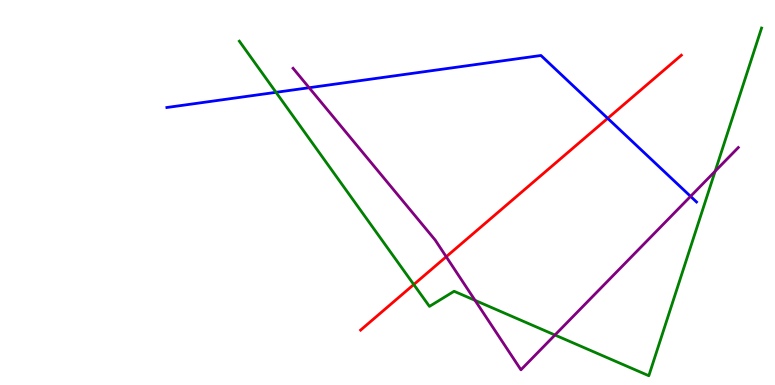[{'lines': ['blue', 'red'], 'intersections': [{'x': 7.84, 'y': 6.93}]}, {'lines': ['green', 'red'], 'intersections': [{'x': 5.34, 'y': 2.61}]}, {'lines': ['purple', 'red'], 'intersections': [{'x': 5.76, 'y': 3.33}]}, {'lines': ['blue', 'green'], 'intersections': [{'x': 3.56, 'y': 7.6}]}, {'lines': ['blue', 'purple'], 'intersections': [{'x': 3.99, 'y': 7.72}, {'x': 8.91, 'y': 4.9}]}, {'lines': ['green', 'purple'], 'intersections': [{'x': 6.13, 'y': 2.2}, {'x': 7.16, 'y': 1.3}, {'x': 9.23, 'y': 5.55}]}]